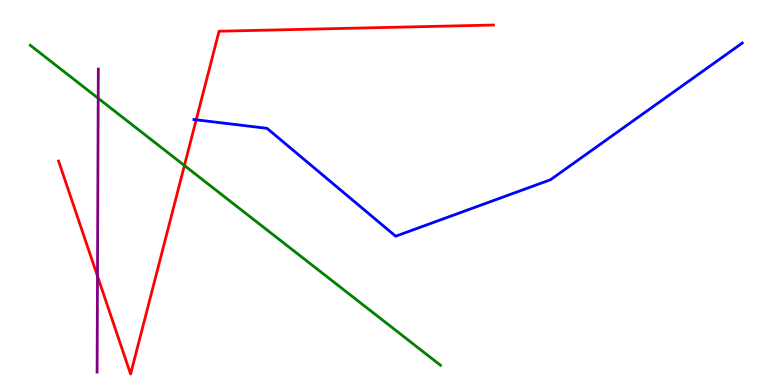[{'lines': ['blue', 'red'], 'intersections': [{'x': 2.53, 'y': 6.89}]}, {'lines': ['green', 'red'], 'intersections': [{'x': 2.38, 'y': 5.7}]}, {'lines': ['purple', 'red'], 'intersections': [{'x': 1.26, 'y': 2.83}]}, {'lines': ['blue', 'green'], 'intersections': []}, {'lines': ['blue', 'purple'], 'intersections': []}, {'lines': ['green', 'purple'], 'intersections': [{'x': 1.27, 'y': 7.45}]}]